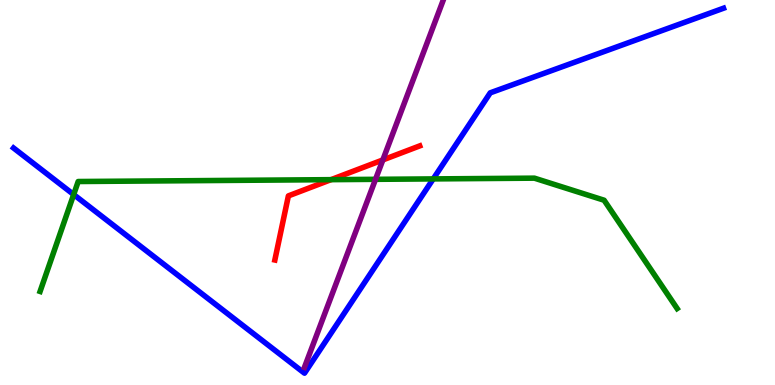[{'lines': ['blue', 'red'], 'intersections': []}, {'lines': ['green', 'red'], 'intersections': [{'x': 4.27, 'y': 5.33}]}, {'lines': ['purple', 'red'], 'intersections': [{'x': 4.94, 'y': 5.85}]}, {'lines': ['blue', 'green'], 'intersections': [{'x': 0.951, 'y': 4.95}, {'x': 5.59, 'y': 5.35}]}, {'lines': ['blue', 'purple'], 'intersections': []}, {'lines': ['green', 'purple'], 'intersections': [{'x': 4.85, 'y': 5.34}]}]